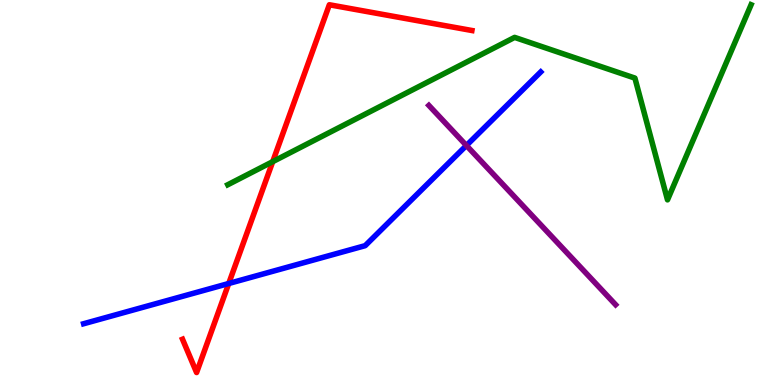[{'lines': ['blue', 'red'], 'intersections': [{'x': 2.95, 'y': 2.64}]}, {'lines': ['green', 'red'], 'intersections': [{'x': 3.52, 'y': 5.8}]}, {'lines': ['purple', 'red'], 'intersections': []}, {'lines': ['blue', 'green'], 'intersections': []}, {'lines': ['blue', 'purple'], 'intersections': [{'x': 6.02, 'y': 6.22}]}, {'lines': ['green', 'purple'], 'intersections': []}]